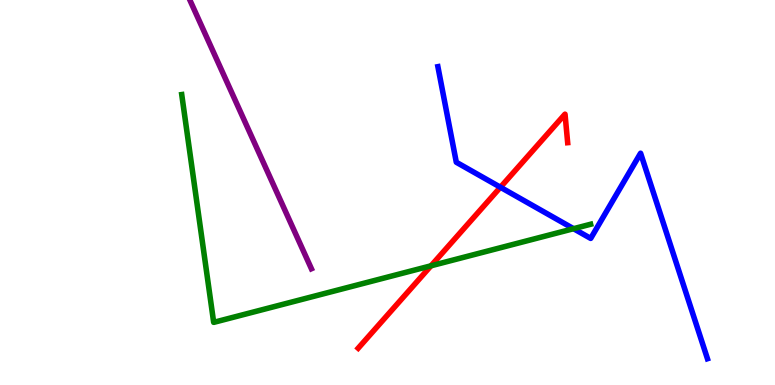[{'lines': ['blue', 'red'], 'intersections': [{'x': 6.46, 'y': 5.14}]}, {'lines': ['green', 'red'], 'intersections': [{'x': 5.56, 'y': 3.1}]}, {'lines': ['purple', 'red'], 'intersections': []}, {'lines': ['blue', 'green'], 'intersections': [{'x': 7.4, 'y': 4.06}]}, {'lines': ['blue', 'purple'], 'intersections': []}, {'lines': ['green', 'purple'], 'intersections': []}]